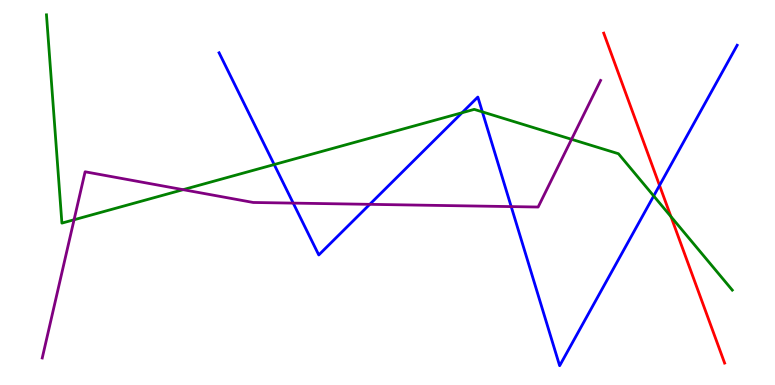[{'lines': ['blue', 'red'], 'intersections': [{'x': 8.51, 'y': 5.18}]}, {'lines': ['green', 'red'], 'intersections': [{'x': 8.66, 'y': 4.37}]}, {'lines': ['purple', 'red'], 'intersections': []}, {'lines': ['blue', 'green'], 'intersections': [{'x': 3.54, 'y': 5.73}, {'x': 5.96, 'y': 7.07}, {'x': 6.22, 'y': 7.09}, {'x': 8.43, 'y': 4.91}]}, {'lines': ['blue', 'purple'], 'intersections': [{'x': 3.78, 'y': 4.72}, {'x': 4.77, 'y': 4.69}, {'x': 6.6, 'y': 4.63}]}, {'lines': ['green', 'purple'], 'intersections': [{'x': 0.956, 'y': 4.29}, {'x': 2.36, 'y': 5.07}, {'x': 7.37, 'y': 6.38}]}]